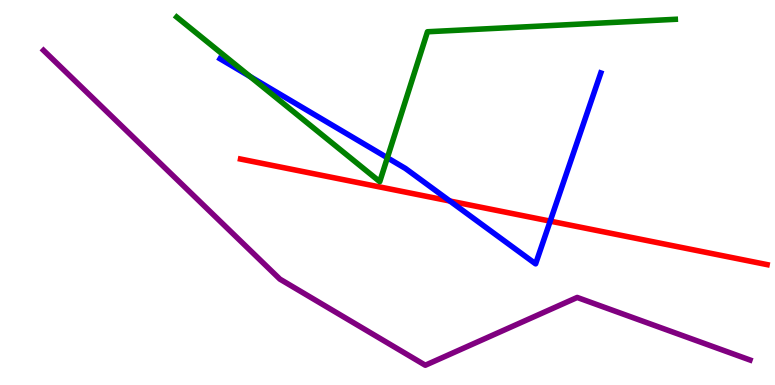[{'lines': ['blue', 'red'], 'intersections': [{'x': 5.8, 'y': 4.78}, {'x': 7.1, 'y': 4.26}]}, {'lines': ['green', 'red'], 'intersections': []}, {'lines': ['purple', 'red'], 'intersections': []}, {'lines': ['blue', 'green'], 'intersections': [{'x': 3.23, 'y': 8.01}, {'x': 5.0, 'y': 5.9}]}, {'lines': ['blue', 'purple'], 'intersections': []}, {'lines': ['green', 'purple'], 'intersections': []}]